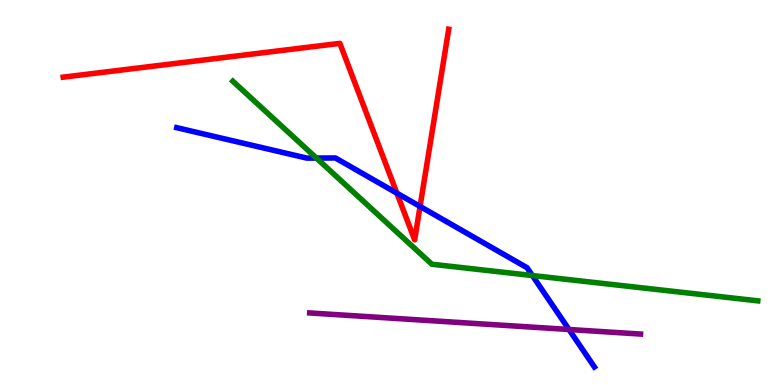[{'lines': ['blue', 'red'], 'intersections': [{'x': 5.12, 'y': 4.98}, {'x': 5.42, 'y': 4.64}]}, {'lines': ['green', 'red'], 'intersections': []}, {'lines': ['purple', 'red'], 'intersections': []}, {'lines': ['blue', 'green'], 'intersections': [{'x': 4.08, 'y': 5.89}, {'x': 6.87, 'y': 2.84}]}, {'lines': ['blue', 'purple'], 'intersections': [{'x': 7.34, 'y': 1.44}]}, {'lines': ['green', 'purple'], 'intersections': []}]